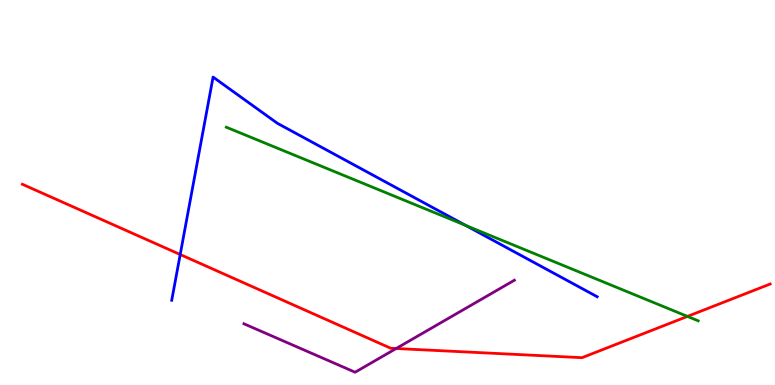[{'lines': ['blue', 'red'], 'intersections': [{'x': 2.33, 'y': 3.39}]}, {'lines': ['green', 'red'], 'intersections': [{'x': 8.87, 'y': 1.78}]}, {'lines': ['purple', 'red'], 'intersections': [{'x': 5.11, 'y': 0.948}]}, {'lines': ['blue', 'green'], 'intersections': [{'x': 6.01, 'y': 4.15}]}, {'lines': ['blue', 'purple'], 'intersections': []}, {'lines': ['green', 'purple'], 'intersections': []}]